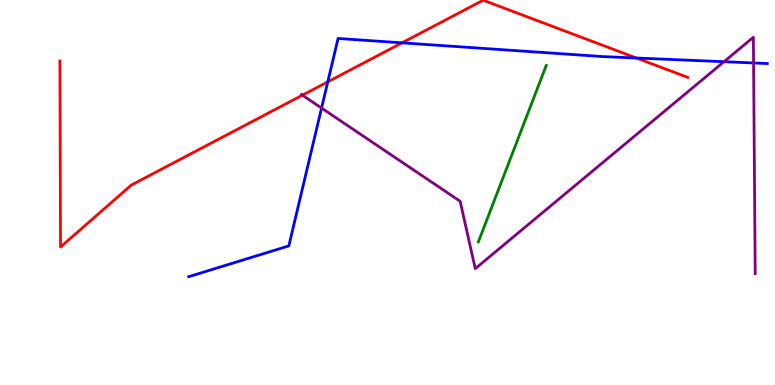[{'lines': ['blue', 'red'], 'intersections': [{'x': 4.23, 'y': 7.87}, {'x': 5.19, 'y': 8.89}, {'x': 8.21, 'y': 8.49}]}, {'lines': ['green', 'red'], 'intersections': []}, {'lines': ['purple', 'red'], 'intersections': [{'x': 3.9, 'y': 7.53}]}, {'lines': ['blue', 'green'], 'intersections': []}, {'lines': ['blue', 'purple'], 'intersections': [{'x': 4.15, 'y': 7.19}, {'x': 9.34, 'y': 8.4}, {'x': 9.72, 'y': 8.36}]}, {'lines': ['green', 'purple'], 'intersections': []}]